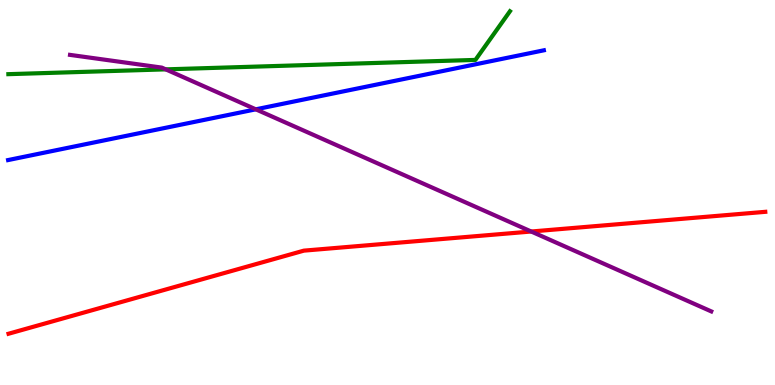[{'lines': ['blue', 'red'], 'intersections': []}, {'lines': ['green', 'red'], 'intersections': []}, {'lines': ['purple', 'red'], 'intersections': [{'x': 6.85, 'y': 3.99}]}, {'lines': ['blue', 'green'], 'intersections': []}, {'lines': ['blue', 'purple'], 'intersections': [{'x': 3.3, 'y': 7.16}]}, {'lines': ['green', 'purple'], 'intersections': [{'x': 2.14, 'y': 8.2}]}]